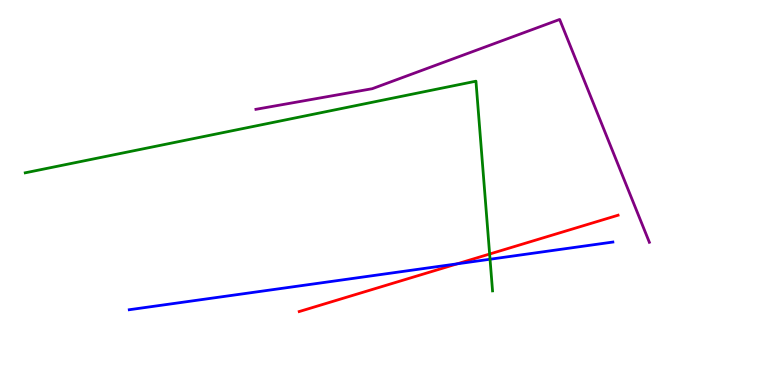[{'lines': ['blue', 'red'], 'intersections': [{'x': 5.9, 'y': 3.15}]}, {'lines': ['green', 'red'], 'intersections': [{'x': 6.32, 'y': 3.4}]}, {'lines': ['purple', 'red'], 'intersections': []}, {'lines': ['blue', 'green'], 'intersections': [{'x': 6.32, 'y': 3.27}]}, {'lines': ['blue', 'purple'], 'intersections': []}, {'lines': ['green', 'purple'], 'intersections': []}]